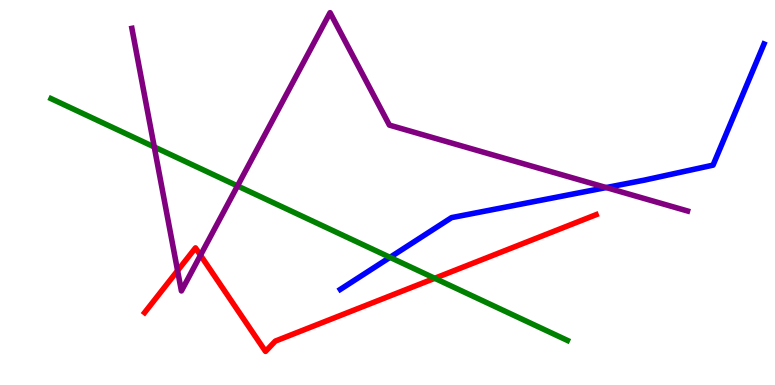[{'lines': ['blue', 'red'], 'intersections': []}, {'lines': ['green', 'red'], 'intersections': [{'x': 5.61, 'y': 2.77}]}, {'lines': ['purple', 'red'], 'intersections': [{'x': 2.29, 'y': 2.97}, {'x': 2.59, 'y': 3.37}]}, {'lines': ['blue', 'green'], 'intersections': [{'x': 5.03, 'y': 3.32}]}, {'lines': ['blue', 'purple'], 'intersections': [{'x': 7.82, 'y': 5.13}]}, {'lines': ['green', 'purple'], 'intersections': [{'x': 1.99, 'y': 6.18}, {'x': 3.06, 'y': 5.17}]}]